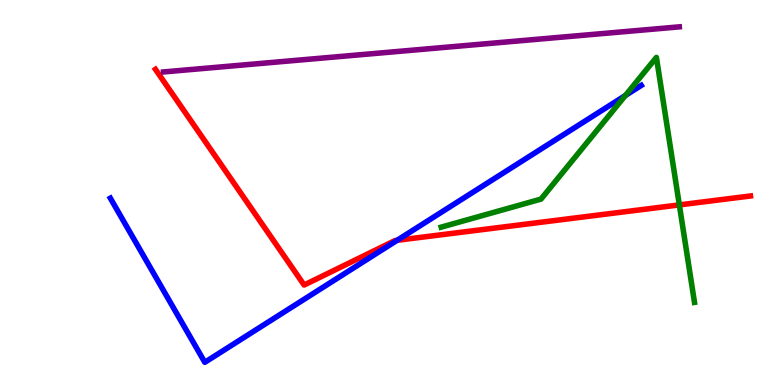[{'lines': ['blue', 'red'], 'intersections': [{'x': 5.12, 'y': 3.76}]}, {'lines': ['green', 'red'], 'intersections': [{'x': 8.77, 'y': 4.68}]}, {'lines': ['purple', 'red'], 'intersections': []}, {'lines': ['blue', 'green'], 'intersections': [{'x': 8.07, 'y': 7.52}]}, {'lines': ['blue', 'purple'], 'intersections': []}, {'lines': ['green', 'purple'], 'intersections': []}]